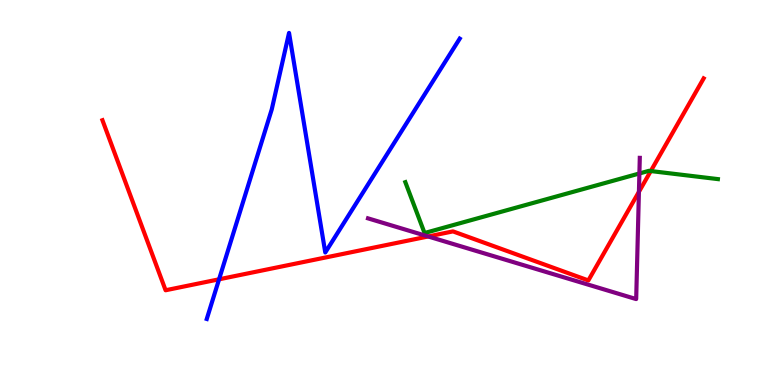[{'lines': ['blue', 'red'], 'intersections': [{'x': 2.83, 'y': 2.75}]}, {'lines': ['green', 'red'], 'intersections': [{'x': 8.4, 'y': 5.56}]}, {'lines': ['purple', 'red'], 'intersections': [{'x': 5.52, 'y': 3.86}, {'x': 8.24, 'y': 5.02}]}, {'lines': ['blue', 'green'], 'intersections': []}, {'lines': ['blue', 'purple'], 'intersections': []}, {'lines': ['green', 'purple'], 'intersections': [{'x': 8.25, 'y': 5.49}]}]